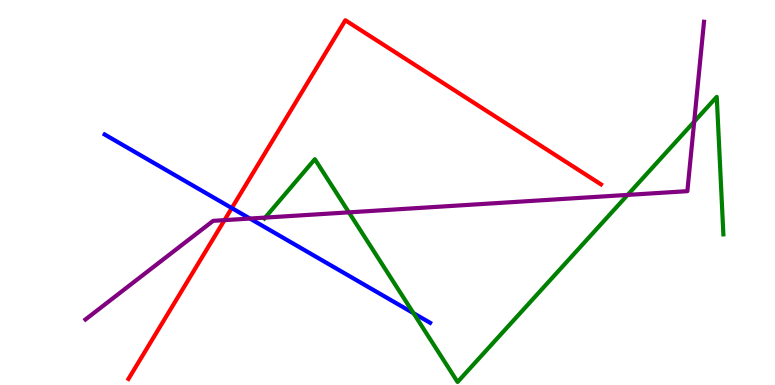[{'lines': ['blue', 'red'], 'intersections': [{'x': 2.99, 'y': 4.6}]}, {'lines': ['green', 'red'], 'intersections': []}, {'lines': ['purple', 'red'], 'intersections': [{'x': 2.9, 'y': 4.28}]}, {'lines': ['blue', 'green'], 'intersections': [{'x': 5.34, 'y': 1.87}]}, {'lines': ['blue', 'purple'], 'intersections': [{'x': 3.22, 'y': 4.32}]}, {'lines': ['green', 'purple'], 'intersections': [{'x': 3.42, 'y': 4.35}, {'x': 4.5, 'y': 4.48}, {'x': 8.1, 'y': 4.94}, {'x': 8.96, 'y': 6.84}]}]